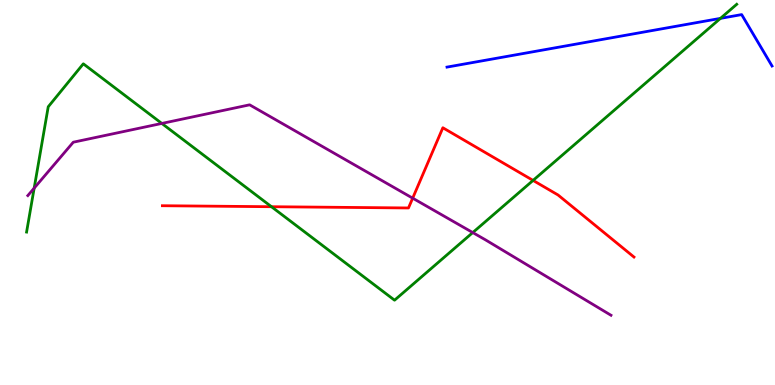[{'lines': ['blue', 'red'], 'intersections': []}, {'lines': ['green', 'red'], 'intersections': [{'x': 3.5, 'y': 4.63}, {'x': 6.88, 'y': 5.31}]}, {'lines': ['purple', 'red'], 'intersections': [{'x': 5.32, 'y': 4.85}]}, {'lines': ['blue', 'green'], 'intersections': [{'x': 9.3, 'y': 9.52}]}, {'lines': ['blue', 'purple'], 'intersections': []}, {'lines': ['green', 'purple'], 'intersections': [{'x': 0.441, 'y': 5.11}, {'x': 2.09, 'y': 6.79}, {'x': 6.1, 'y': 3.96}]}]